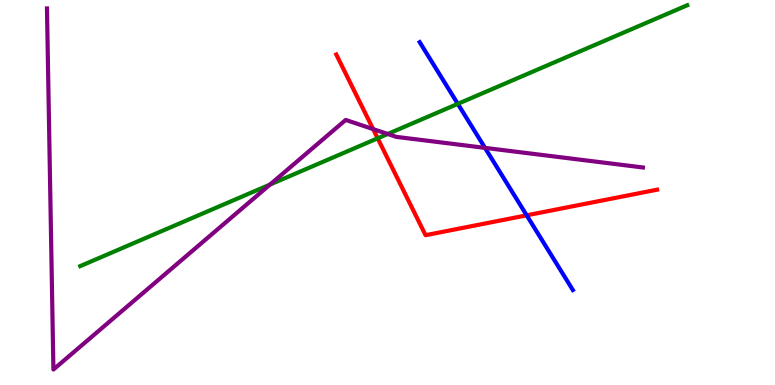[{'lines': ['blue', 'red'], 'intersections': [{'x': 6.8, 'y': 4.41}]}, {'lines': ['green', 'red'], 'intersections': [{'x': 4.87, 'y': 6.41}]}, {'lines': ['purple', 'red'], 'intersections': [{'x': 4.81, 'y': 6.65}]}, {'lines': ['blue', 'green'], 'intersections': [{'x': 5.91, 'y': 7.3}]}, {'lines': ['blue', 'purple'], 'intersections': [{'x': 6.26, 'y': 6.16}]}, {'lines': ['green', 'purple'], 'intersections': [{'x': 3.48, 'y': 5.21}, {'x': 5.0, 'y': 6.52}]}]